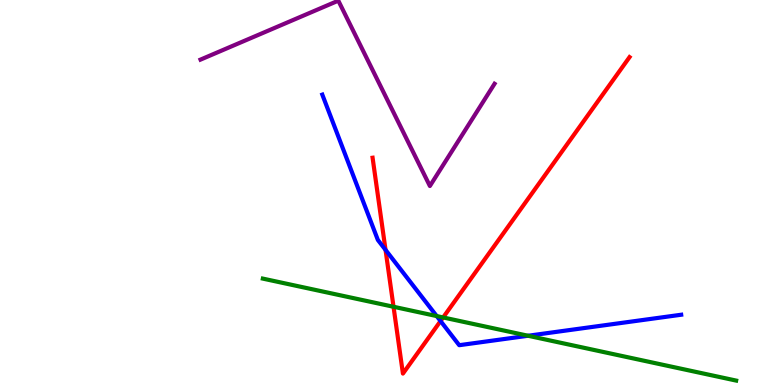[{'lines': ['blue', 'red'], 'intersections': [{'x': 4.97, 'y': 3.51}, {'x': 5.68, 'y': 1.66}]}, {'lines': ['green', 'red'], 'intersections': [{'x': 5.08, 'y': 2.03}, {'x': 5.72, 'y': 1.75}]}, {'lines': ['purple', 'red'], 'intersections': []}, {'lines': ['blue', 'green'], 'intersections': [{'x': 5.63, 'y': 1.79}, {'x': 6.81, 'y': 1.28}]}, {'lines': ['blue', 'purple'], 'intersections': []}, {'lines': ['green', 'purple'], 'intersections': []}]